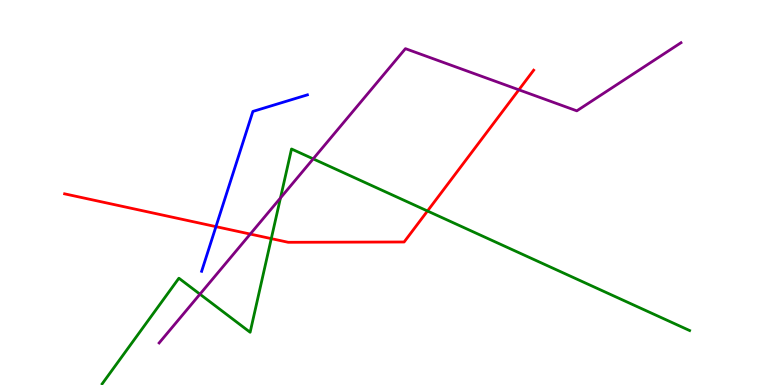[{'lines': ['blue', 'red'], 'intersections': [{'x': 2.79, 'y': 4.11}]}, {'lines': ['green', 'red'], 'intersections': [{'x': 3.5, 'y': 3.8}, {'x': 5.52, 'y': 4.52}]}, {'lines': ['purple', 'red'], 'intersections': [{'x': 3.23, 'y': 3.92}, {'x': 6.7, 'y': 7.67}]}, {'lines': ['blue', 'green'], 'intersections': []}, {'lines': ['blue', 'purple'], 'intersections': []}, {'lines': ['green', 'purple'], 'intersections': [{'x': 2.58, 'y': 2.36}, {'x': 3.62, 'y': 4.86}, {'x': 4.04, 'y': 5.87}]}]